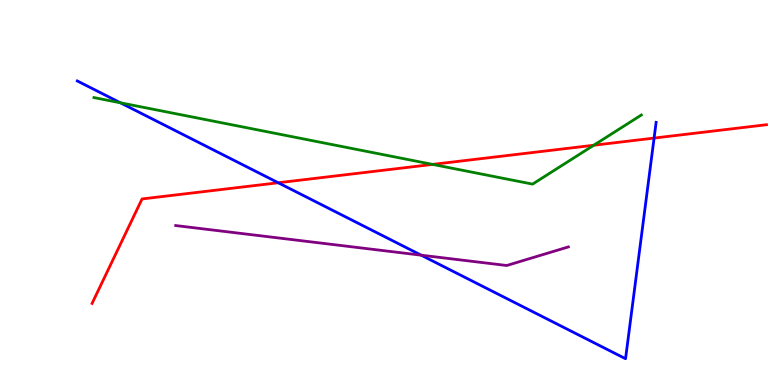[{'lines': ['blue', 'red'], 'intersections': [{'x': 3.59, 'y': 5.25}, {'x': 8.44, 'y': 6.41}]}, {'lines': ['green', 'red'], 'intersections': [{'x': 5.58, 'y': 5.73}, {'x': 7.66, 'y': 6.23}]}, {'lines': ['purple', 'red'], 'intersections': []}, {'lines': ['blue', 'green'], 'intersections': [{'x': 1.55, 'y': 7.33}]}, {'lines': ['blue', 'purple'], 'intersections': [{'x': 5.43, 'y': 3.37}]}, {'lines': ['green', 'purple'], 'intersections': []}]